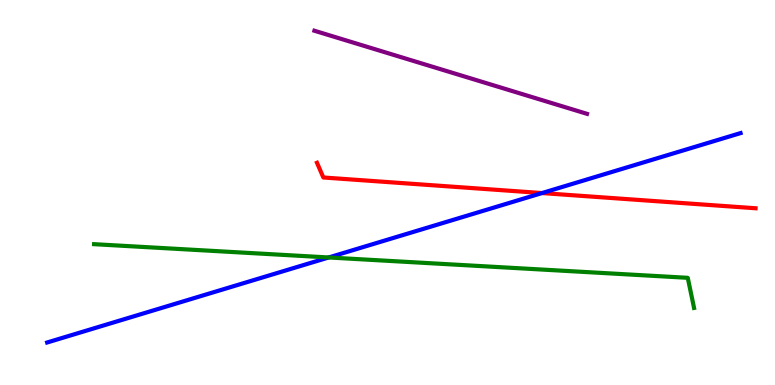[{'lines': ['blue', 'red'], 'intersections': [{'x': 6.99, 'y': 4.99}]}, {'lines': ['green', 'red'], 'intersections': []}, {'lines': ['purple', 'red'], 'intersections': []}, {'lines': ['blue', 'green'], 'intersections': [{'x': 4.24, 'y': 3.31}]}, {'lines': ['blue', 'purple'], 'intersections': []}, {'lines': ['green', 'purple'], 'intersections': []}]